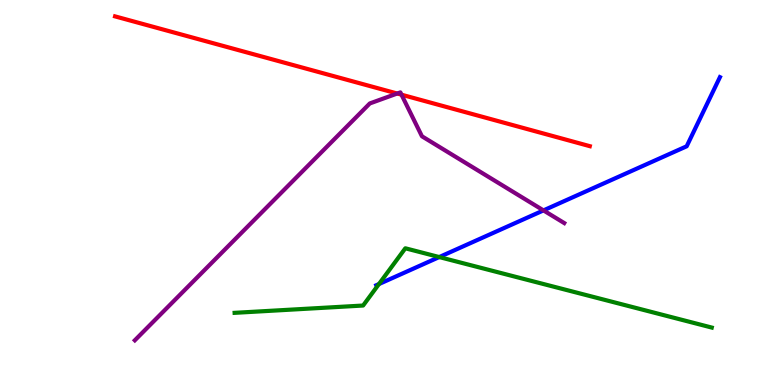[{'lines': ['blue', 'red'], 'intersections': []}, {'lines': ['green', 'red'], 'intersections': []}, {'lines': ['purple', 'red'], 'intersections': [{'x': 5.13, 'y': 7.57}, {'x': 5.18, 'y': 7.54}]}, {'lines': ['blue', 'green'], 'intersections': [{'x': 4.89, 'y': 2.62}, {'x': 5.67, 'y': 3.32}]}, {'lines': ['blue', 'purple'], 'intersections': [{'x': 7.01, 'y': 4.54}]}, {'lines': ['green', 'purple'], 'intersections': []}]